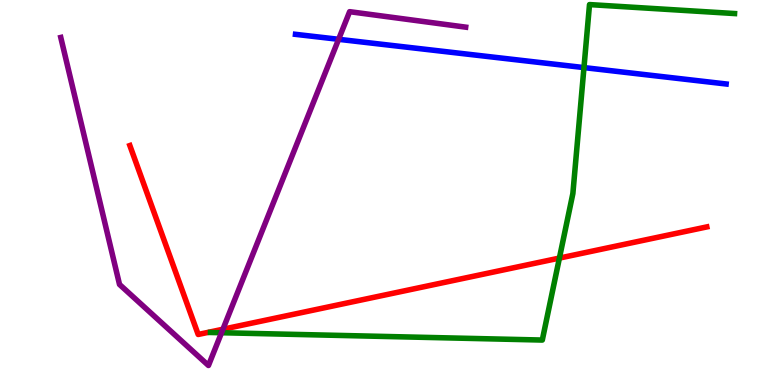[{'lines': ['blue', 'red'], 'intersections': []}, {'lines': ['green', 'red'], 'intersections': [{'x': 7.22, 'y': 3.3}]}, {'lines': ['purple', 'red'], 'intersections': [{'x': 2.88, 'y': 1.45}]}, {'lines': ['blue', 'green'], 'intersections': [{'x': 7.54, 'y': 8.24}]}, {'lines': ['blue', 'purple'], 'intersections': [{'x': 4.37, 'y': 8.98}]}, {'lines': ['green', 'purple'], 'intersections': [{'x': 2.86, 'y': 1.36}]}]